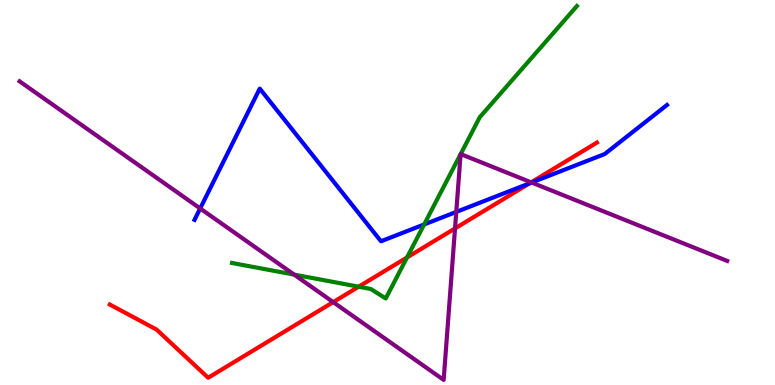[{'lines': ['blue', 'red'], 'intersections': [{'x': 6.83, 'y': 5.24}]}, {'lines': ['green', 'red'], 'intersections': [{'x': 4.63, 'y': 2.55}, {'x': 5.25, 'y': 3.31}]}, {'lines': ['purple', 'red'], 'intersections': [{'x': 4.3, 'y': 2.15}, {'x': 5.87, 'y': 4.07}, {'x': 6.85, 'y': 5.26}]}, {'lines': ['blue', 'green'], 'intersections': [{'x': 5.47, 'y': 4.17}]}, {'lines': ['blue', 'purple'], 'intersections': [{'x': 2.58, 'y': 4.59}, {'x': 5.89, 'y': 4.5}, {'x': 6.86, 'y': 5.26}]}, {'lines': ['green', 'purple'], 'intersections': [{'x': 3.8, 'y': 2.87}, {'x': 5.94, 'y': 6.0}, {'x': 5.94, 'y': 6.0}]}]